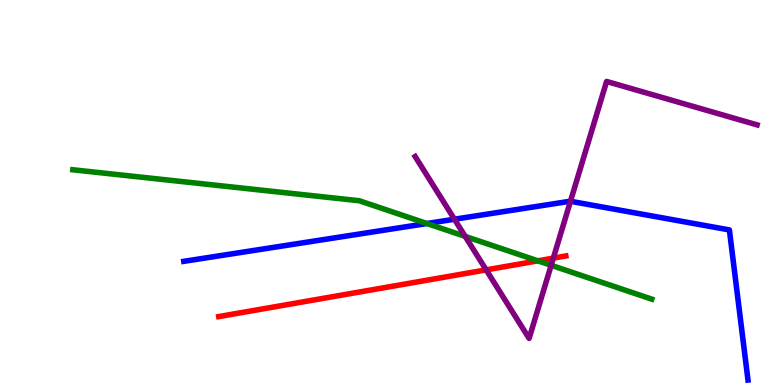[{'lines': ['blue', 'red'], 'intersections': []}, {'lines': ['green', 'red'], 'intersections': [{'x': 6.94, 'y': 3.23}]}, {'lines': ['purple', 'red'], 'intersections': [{'x': 6.27, 'y': 2.99}, {'x': 7.14, 'y': 3.29}]}, {'lines': ['blue', 'green'], 'intersections': [{'x': 5.51, 'y': 4.19}]}, {'lines': ['blue', 'purple'], 'intersections': [{'x': 5.86, 'y': 4.31}, {'x': 7.36, 'y': 4.77}]}, {'lines': ['green', 'purple'], 'intersections': [{'x': 6.0, 'y': 3.86}, {'x': 7.11, 'y': 3.11}]}]